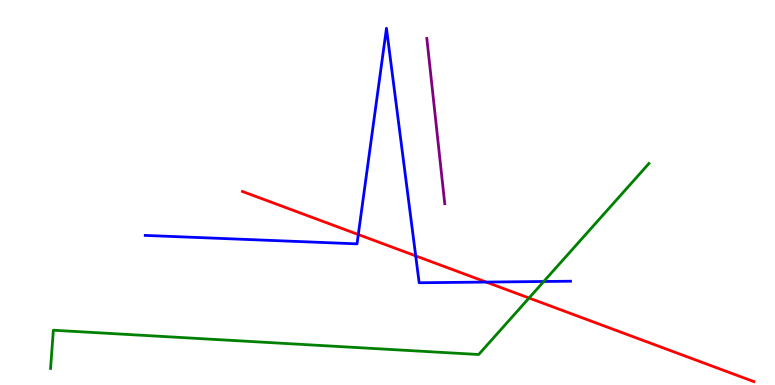[{'lines': ['blue', 'red'], 'intersections': [{'x': 4.62, 'y': 3.91}, {'x': 5.36, 'y': 3.35}, {'x': 6.27, 'y': 2.67}]}, {'lines': ['green', 'red'], 'intersections': [{'x': 6.83, 'y': 2.26}]}, {'lines': ['purple', 'red'], 'intersections': []}, {'lines': ['blue', 'green'], 'intersections': [{'x': 7.02, 'y': 2.69}]}, {'lines': ['blue', 'purple'], 'intersections': []}, {'lines': ['green', 'purple'], 'intersections': []}]